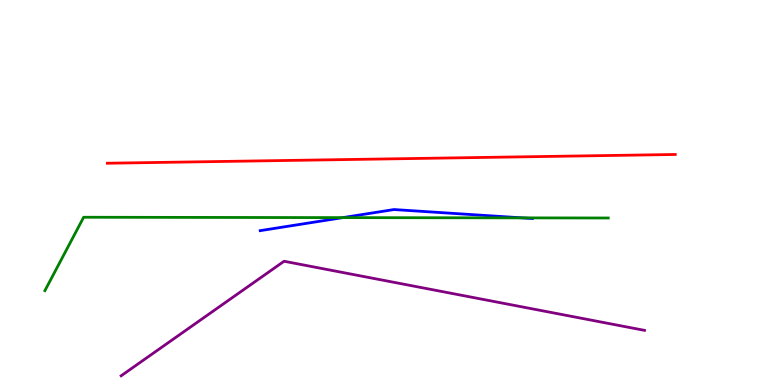[{'lines': ['blue', 'red'], 'intersections': []}, {'lines': ['green', 'red'], 'intersections': []}, {'lines': ['purple', 'red'], 'intersections': []}, {'lines': ['blue', 'green'], 'intersections': [{'x': 4.42, 'y': 4.35}, {'x': 6.74, 'y': 4.34}]}, {'lines': ['blue', 'purple'], 'intersections': []}, {'lines': ['green', 'purple'], 'intersections': []}]